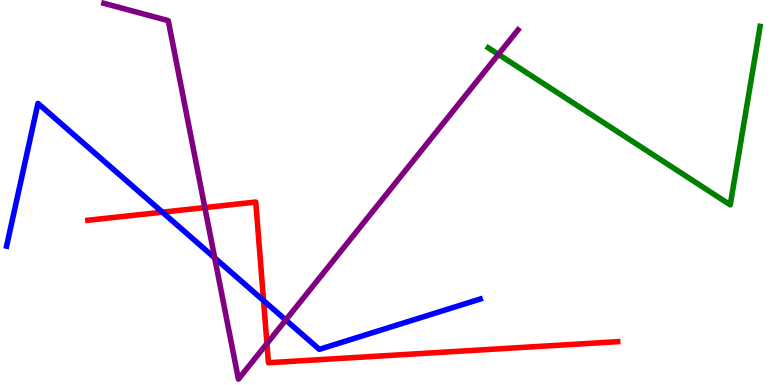[{'lines': ['blue', 'red'], 'intersections': [{'x': 2.1, 'y': 4.49}, {'x': 3.4, 'y': 2.19}]}, {'lines': ['green', 'red'], 'intersections': []}, {'lines': ['purple', 'red'], 'intersections': [{'x': 2.64, 'y': 4.61}, {'x': 3.44, 'y': 1.08}]}, {'lines': ['blue', 'green'], 'intersections': []}, {'lines': ['blue', 'purple'], 'intersections': [{'x': 2.77, 'y': 3.3}, {'x': 3.69, 'y': 1.69}]}, {'lines': ['green', 'purple'], 'intersections': [{'x': 6.43, 'y': 8.59}]}]